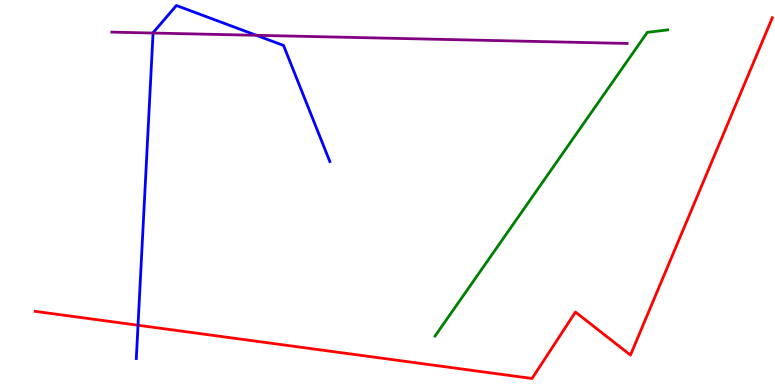[{'lines': ['blue', 'red'], 'intersections': [{'x': 1.78, 'y': 1.55}]}, {'lines': ['green', 'red'], 'intersections': []}, {'lines': ['purple', 'red'], 'intersections': []}, {'lines': ['blue', 'green'], 'intersections': []}, {'lines': ['blue', 'purple'], 'intersections': [{'x': 1.98, 'y': 9.14}, {'x': 3.31, 'y': 9.08}]}, {'lines': ['green', 'purple'], 'intersections': []}]